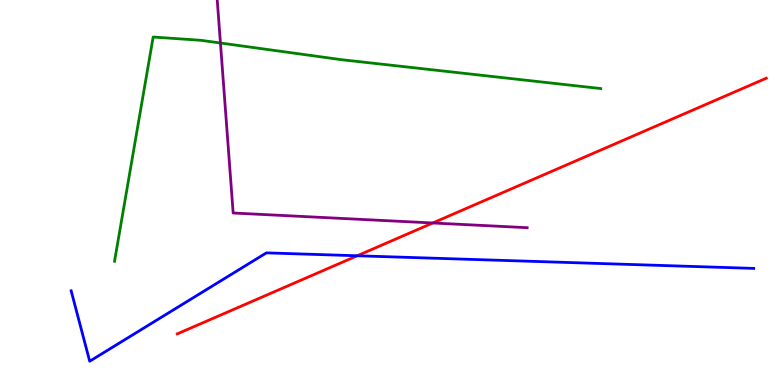[{'lines': ['blue', 'red'], 'intersections': [{'x': 4.61, 'y': 3.36}]}, {'lines': ['green', 'red'], 'intersections': []}, {'lines': ['purple', 'red'], 'intersections': [{'x': 5.58, 'y': 4.21}]}, {'lines': ['blue', 'green'], 'intersections': []}, {'lines': ['blue', 'purple'], 'intersections': []}, {'lines': ['green', 'purple'], 'intersections': [{'x': 2.84, 'y': 8.88}]}]